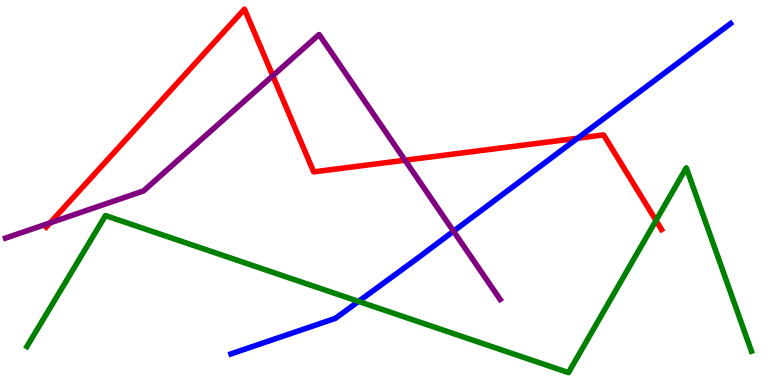[{'lines': ['blue', 'red'], 'intersections': [{'x': 7.45, 'y': 6.41}]}, {'lines': ['green', 'red'], 'intersections': [{'x': 8.46, 'y': 4.27}]}, {'lines': ['purple', 'red'], 'intersections': [{'x': 0.646, 'y': 4.21}, {'x': 3.52, 'y': 8.03}, {'x': 5.23, 'y': 5.84}]}, {'lines': ['blue', 'green'], 'intersections': [{'x': 4.63, 'y': 2.17}]}, {'lines': ['blue', 'purple'], 'intersections': [{'x': 5.85, 'y': 3.99}]}, {'lines': ['green', 'purple'], 'intersections': []}]